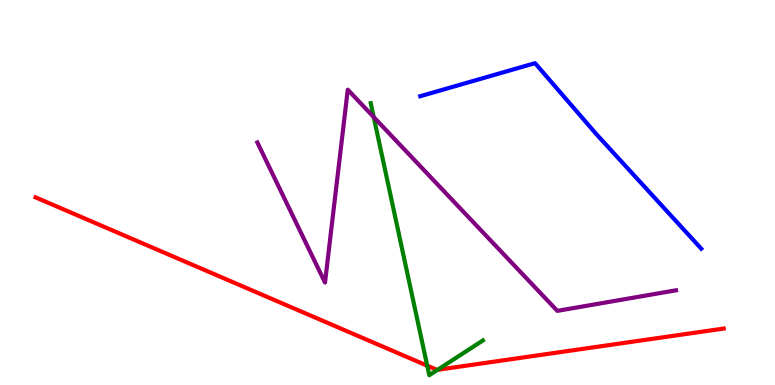[{'lines': ['blue', 'red'], 'intersections': []}, {'lines': ['green', 'red'], 'intersections': [{'x': 5.51, 'y': 0.501}, {'x': 5.65, 'y': 0.395}]}, {'lines': ['purple', 'red'], 'intersections': []}, {'lines': ['blue', 'green'], 'intersections': []}, {'lines': ['blue', 'purple'], 'intersections': []}, {'lines': ['green', 'purple'], 'intersections': [{'x': 4.82, 'y': 6.96}]}]